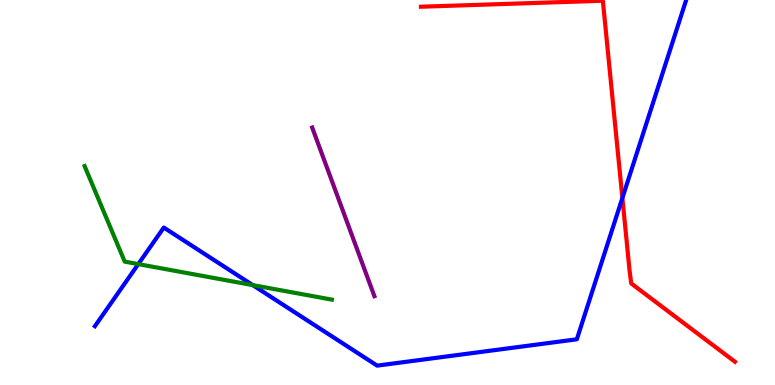[{'lines': ['blue', 'red'], 'intersections': [{'x': 8.03, 'y': 4.86}]}, {'lines': ['green', 'red'], 'intersections': []}, {'lines': ['purple', 'red'], 'intersections': []}, {'lines': ['blue', 'green'], 'intersections': [{'x': 1.78, 'y': 3.14}, {'x': 3.26, 'y': 2.59}]}, {'lines': ['blue', 'purple'], 'intersections': []}, {'lines': ['green', 'purple'], 'intersections': []}]